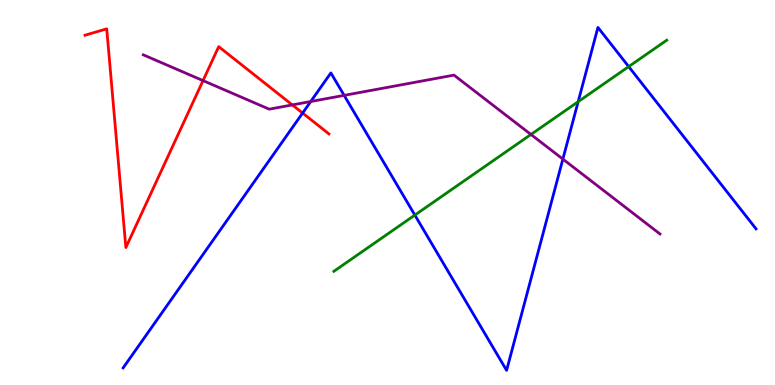[{'lines': ['blue', 'red'], 'intersections': [{'x': 3.9, 'y': 7.06}]}, {'lines': ['green', 'red'], 'intersections': []}, {'lines': ['purple', 'red'], 'intersections': [{'x': 2.62, 'y': 7.91}, {'x': 3.77, 'y': 7.27}]}, {'lines': ['blue', 'green'], 'intersections': [{'x': 5.35, 'y': 4.41}, {'x': 7.46, 'y': 7.36}, {'x': 8.11, 'y': 8.27}]}, {'lines': ['blue', 'purple'], 'intersections': [{'x': 4.01, 'y': 7.36}, {'x': 4.44, 'y': 7.52}, {'x': 7.26, 'y': 5.87}]}, {'lines': ['green', 'purple'], 'intersections': [{'x': 6.85, 'y': 6.51}]}]